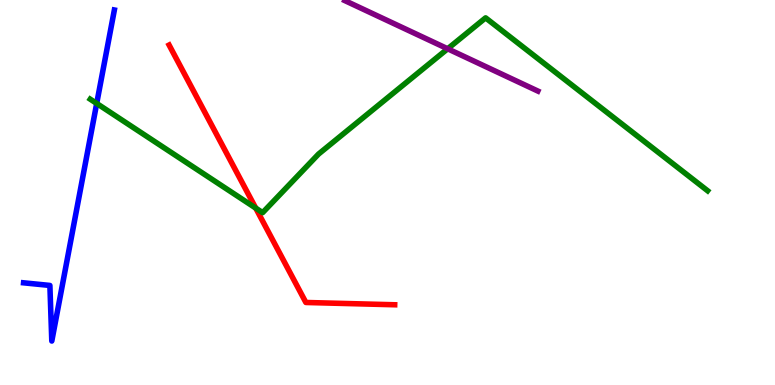[{'lines': ['blue', 'red'], 'intersections': []}, {'lines': ['green', 'red'], 'intersections': [{'x': 3.3, 'y': 4.59}]}, {'lines': ['purple', 'red'], 'intersections': []}, {'lines': ['blue', 'green'], 'intersections': [{'x': 1.25, 'y': 7.31}]}, {'lines': ['blue', 'purple'], 'intersections': []}, {'lines': ['green', 'purple'], 'intersections': [{'x': 5.78, 'y': 8.73}]}]